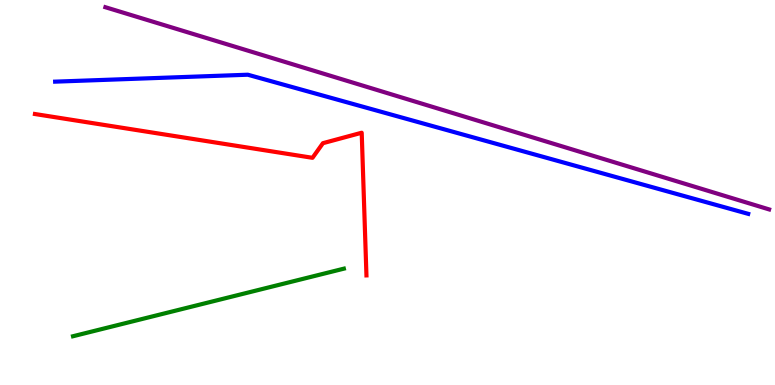[{'lines': ['blue', 'red'], 'intersections': []}, {'lines': ['green', 'red'], 'intersections': []}, {'lines': ['purple', 'red'], 'intersections': []}, {'lines': ['blue', 'green'], 'intersections': []}, {'lines': ['blue', 'purple'], 'intersections': []}, {'lines': ['green', 'purple'], 'intersections': []}]